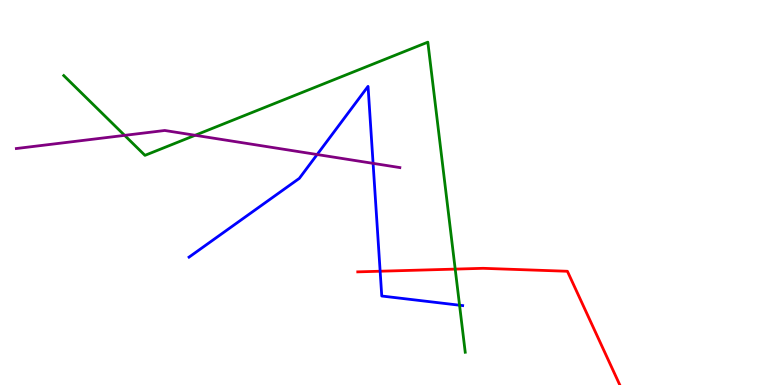[{'lines': ['blue', 'red'], 'intersections': [{'x': 4.91, 'y': 2.96}]}, {'lines': ['green', 'red'], 'intersections': [{'x': 5.87, 'y': 3.01}]}, {'lines': ['purple', 'red'], 'intersections': []}, {'lines': ['blue', 'green'], 'intersections': [{'x': 5.93, 'y': 2.07}]}, {'lines': ['blue', 'purple'], 'intersections': [{'x': 4.09, 'y': 5.99}, {'x': 4.81, 'y': 5.76}]}, {'lines': ['green', 'purple'], 'intersections': [{'x': 1.61, 'y': 6.48}, {'x': 2.52, 'y': 6.49}]}]